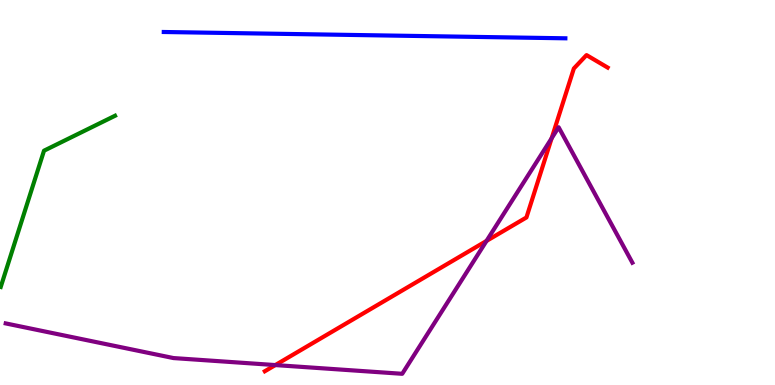[{'lines': ['blue', 'red'], 'intersections': []}, {'lines': ['green', 'red'], 'intersections': []}, {'lines': ['purple', 'red'], 'intersections': [{'x': 3.55, 'y': 0.518}, {'x': 6.28, 'y': 3.74}, {'x': 7.12, 'y': 6.41}]}, {'lines': ['blue', 'green'], 'intersections': []}, {'lines': ['blue', 'purple'], 'intersections': []}, {'lines': ['green', 'purple'], 'intersections': []}]